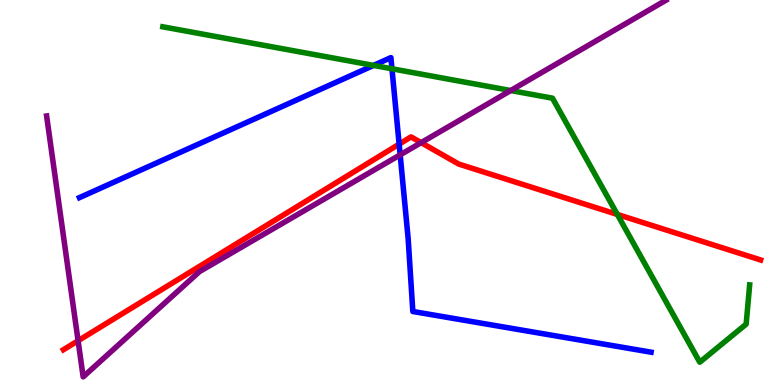[{'lines': ['blue', 'red'], 'intersections': [{'x': 5.15, 'y': 6.26}]}, {'lines': ['green', 'red'], 'intersections': [{'x': 7.97, 'y': 4.43}]}, {'lines': ['purple', 'red'], 'intersections': [{'x': 1.01, 'y': 1.15}, {'x': 5.43, 'y': 6.29}]}, {'lines': ['blue', 'green'], 'intersections': [{'x': 4.82, 'y': 8.3}, {'x': 5.06, 'y': 8.21}]}, {'lines': ['blue', 'purple'], 'intersections': [{'x': 5.16, 'y': 5.98}]}, {'lines': ['green', 'purple'], 'intersections': [{'x': 6.59, 'y': 7.65}]}]